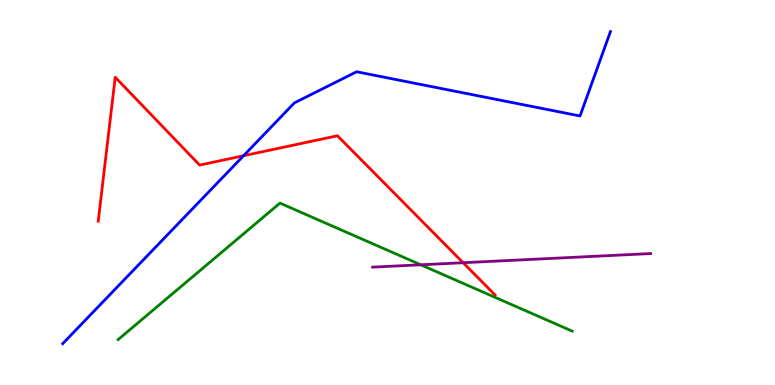[{'lines': ['blue', 'red'], 'intersections': [{'x': 3.14, 'y': 5.95}]}, {'lines': ['green', 'red'], 'intersections': []}, {'lines': ['purple', 'red'], 'intersections': [{'x': 5.98, 'y': 3.18}]}, {'lines': ['blue', 'green'], 'intersections': []}, {'lines': ['blue', 'purple'], 'intersections': []}, {'lines': ['green', 'purple'], 'intersections': [{'x': 5.43, 'y': 3.12}]}]